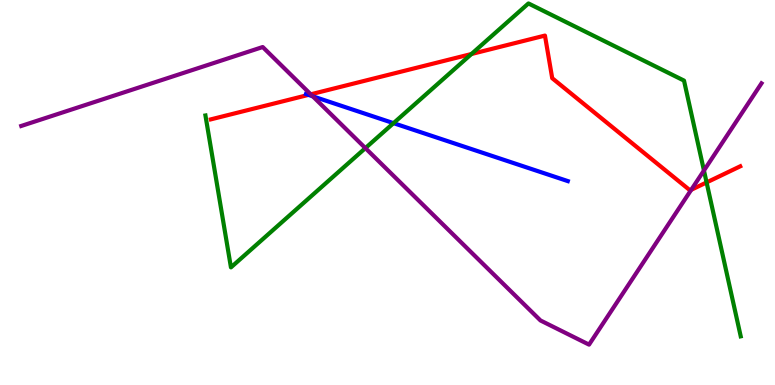[{'lines': ['blue', 'red'], 'intersections': [{'x': 3.98, 'y': 7.54}]}, {'lines': ['green', 'red'], 'intersections': [{'x': 6.08, 'y': 8.6}, {'x': 9.12, 'y': 5.26}]}, {'lines': ['purple', 'red'], 'intersections': [{'x': 4.01, 'y': 7.55}, {'x': 8.92, 'y': 5.07}]}, {'lines': ['blue', 'green'], 'intersections': [{'x': 5.08, 'y': 6.8}]}, {'lines': ['blue', 'purple'], 'intersections': [{'x': 4.04, 'y': 7.5}]}, {'lines': ['green', 'purple'], 'intersections': [{'x': 4.71, 'y': 6.15}, {'x': 9.08, 'y': 5.57}]}]